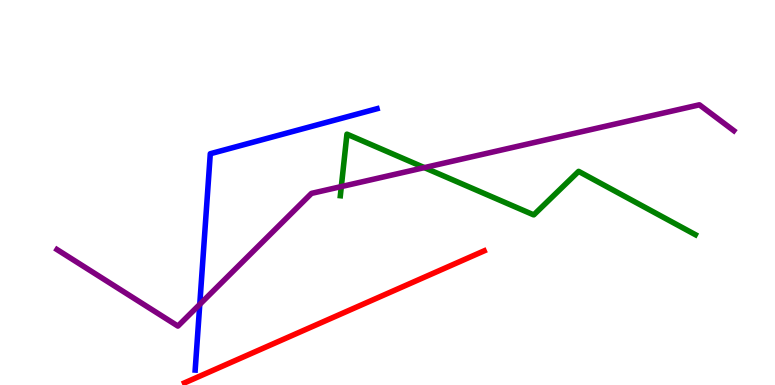[{'lines': ['blue', 'red'], 'intersections': []}, {'lines': ['green', 'red'], 'intersections': []}, {'lines': ['purple', 'red'], 'intersections': []}, {'lines': ['blue', 'green'], 'intersections': []}, {'lines': ['blue', 'purple'], 'intersections': [{'x': 2.58, 'y': 2.09}]}, {'lines': ['green', 'purple'], 'intersections': [{'x': 4.4, 'y': 5.15}, {'x': 5.48, 'y': 5.65}]}]